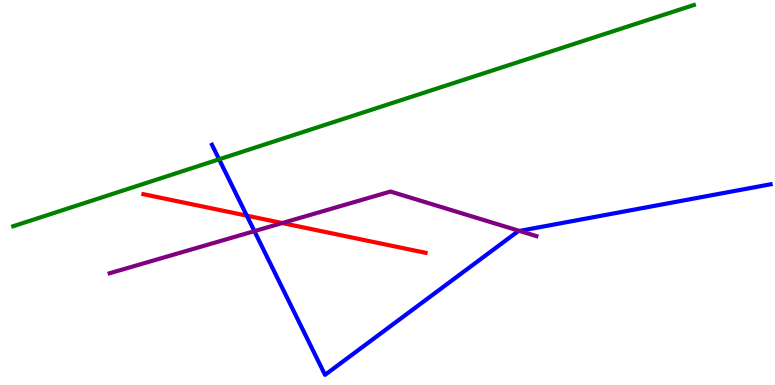[{'lines': ['blue', 'red'], 'intersections': [{'x': 3.18, 'y': 4.4}]}, {'lines': ['green', 'red'], 'intersections': []}, {'lines': ['purple', 'red'], 'intersections': [{'x': 3.64, 'y': 4.21}]}, {'lines': ['blue', 'green'], 'intersections': [{'x': 2.83, 'y': 5.86}]}, {'lines': ['blue', 'purple'], 'intersections': [{'x': 3.28, 'y': 4.0}, {'x': 6.7, 'y': 4.0}]}, {'lines': ['green', 'purple'], 'intersections': []}]